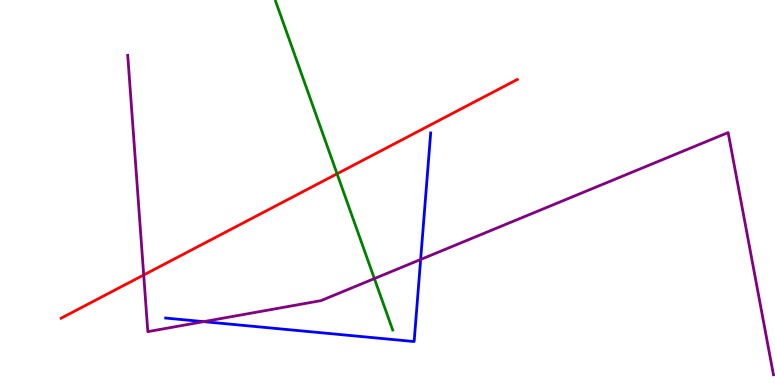[{'lines': ['blue', 'red'], 'intersections': []}, {'lines': ['green', 'red'], 'intersections': [{'x': 4.35, 'y': 5.49}]}, {'lines': ['purple', 'red'], 'intersections': [{'x': 1.85, 'y': 2.86}]}, {'lines': ['blue', 'green'], 'intersections': []}, {'lines': ['blue', 'purple'], 'intersections': [{'x': 2.63, 'y': 1.65}, {'x': 5.43, 'y': 3.26}]}, {'lines': ['green', 'purple'], 'intersections': [{'x': 4.83, 'y': 2.76}]}]